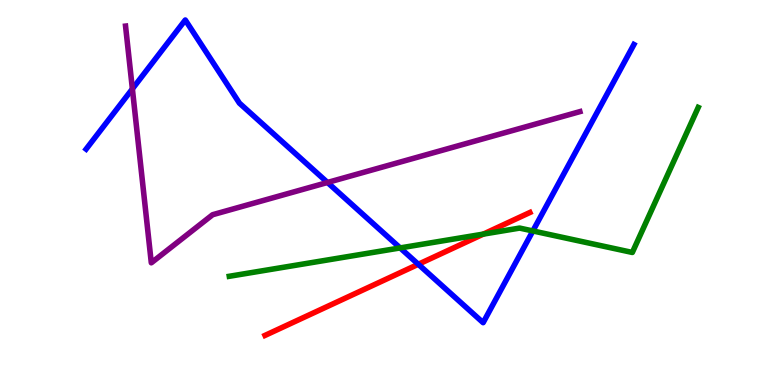[{'lines': ['blue', 'red'], 'intersections': [{'x': 5.4, 'y': 3.14}]}, {'lines': ['green', 'red'], 'intersections': [{'x': 6.24, 'y': 3.92}]}, {'lines': ['purple', 'red'], 'intersections': []}, {'lines': ['blue', 'green'], 'intersections': [{'x': 5.16, 'y': 3.56}, {'x': 6.88, 'y': 4.0}]}, {'lines': ['blue', 'purple'], 'intersections': [{'x': 1.71, 'y': 7.69}, {'x': 4.23, 'y': 5.26}]}, {'lines': ['green', 'purple'], 'intersections': []}]